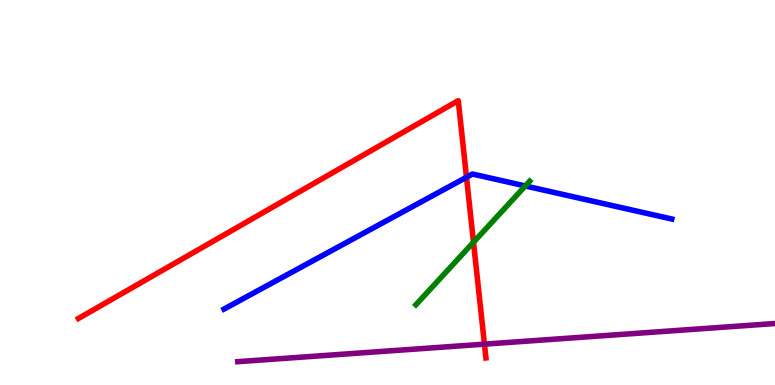[{'lines': ['blue', 'red'], 'intersections': [{'x': 6.02, 'y': 5.4}]}, {'lines': ['green', 'red'], 'intersections': [{'x': 6.11, 'y': 3.71}]}, {'lines': ['purple', 'red'], 'intersections': [{'x': 6.25, 'y': 1.06}]}, {'lines': ['blue', 'green'], 'intersections': [{'x': 6.78, 'y': 5.17}]}, {'lines': ['blue', 'purple'], 'intersections': []}, {'lines': ['green', 'purple'], 'intersections': []}]